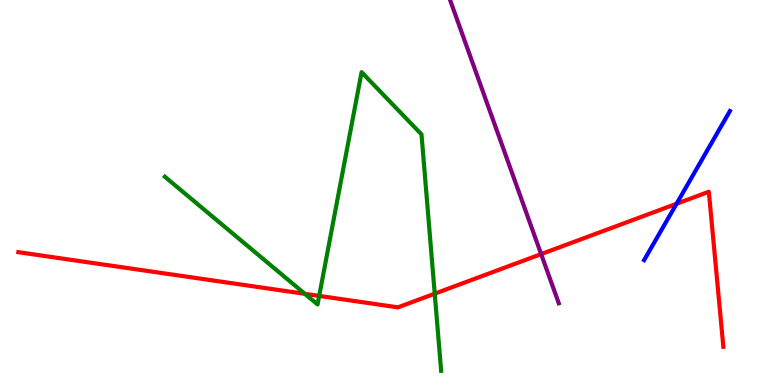[{'lines': ['blue', 'red'], 'intersections': [{'x': 8.73, 'y': 4.71}]}, {'lines': ['green', 'red'], 'intersections': [{'x': 3.93, 'y': 2.37}, {'x': 4.12, 'y': 2.31}, {'x': 5.61, 'y': 2.37}]}, {'lines': ['purple', 'red'], 'intersections': [{'x': 6.98, 'y': 3.4}]}, {'lines': ['blue', 'green'], 'intersections': []}, {'lines': ['blue', 'purple'], 'intersections': []}, {'lines': ['green', 'purple'], 'intersections': []}]